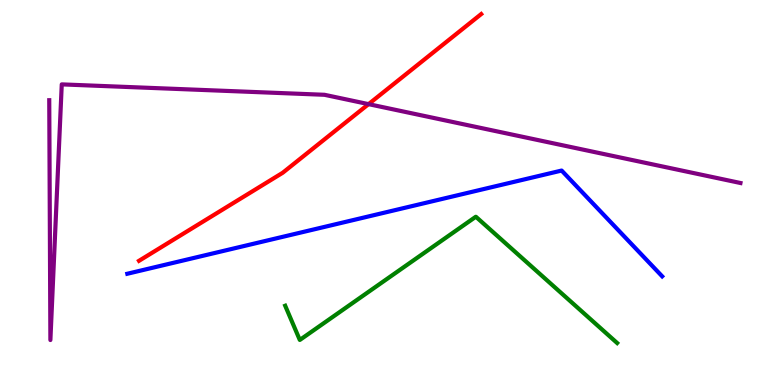[{'lines': ['blue', 'red'], 'intersections': []}, {'lines': ['green', 'red'], 'intersections': []}, {'lines': ['purple', 'red'], 'intersections': [{'x': 4.76, 'y': 7.3}]}, {'lines': ['blue', 'green'], 'intersections': []}, {'lines': ['blue', 'purple'], 'intersections': []}, {'lines': ['green', 'purple'], 'intersections': []}]